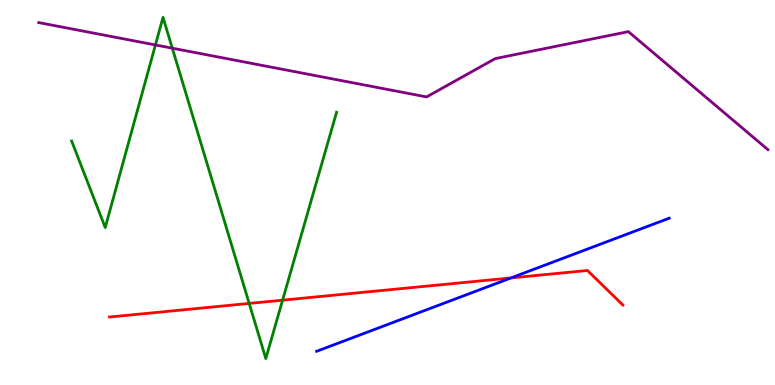[{'lines': ['blue', 'red'], 'intersections': [{'x': 6.59, 'y': 2.78}]}, {'lines': ['green', 'red'], 'intersections': [{'x': 3.22, 'y': 2.12}, {'x': 3.65, 'y': 2.2}]}, {'lines': ['purple', 'red'], 'intersections': []}, {'lines': ['blue', 'green'], 'intersections': []}, {'lines': ['blue', 'purple'], 'intersections': []}, {'lines': ['green', 'purple'], 'intersections': [{'x': 2.01, 'y': 8.83}, {'x': 2.22, 'y': 8.75}]}]